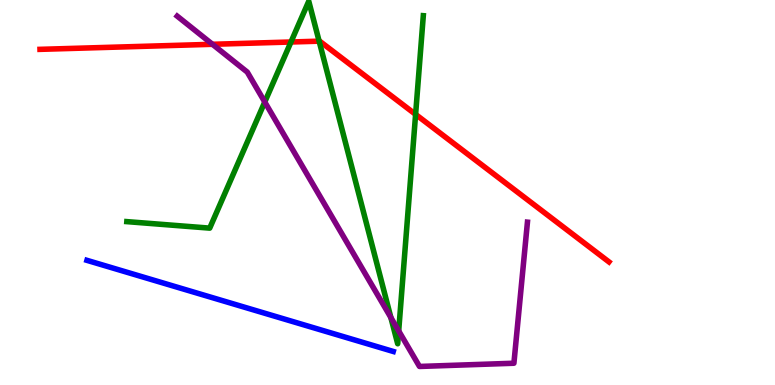[{'lines': ['blue', 'red'], 'intersections': []}, {'lines': ['green', 'red'], 'intersections': [{'x': 3.75, 'y': 8.91}, {'x': 4.12, 'y': 8.93}, {'x': 5.36, 'y': 7.03}]}, {'lines': ['purple', 'red'], 'intersections': [{'x': 2.74, 'y': 8.85}]}, {'lines': ['blue', 'green'], 'intersections': []}, {'lines': ['blue', 'purple'], 'intersections': []}, {'lines': ['green', 'purple'], 'intersections': [{'x': 3.42, 'y': 7.35}, {'x': 5.04, 'y': 1.75}, {'x': 5.14, 'y': 1.4}]}]